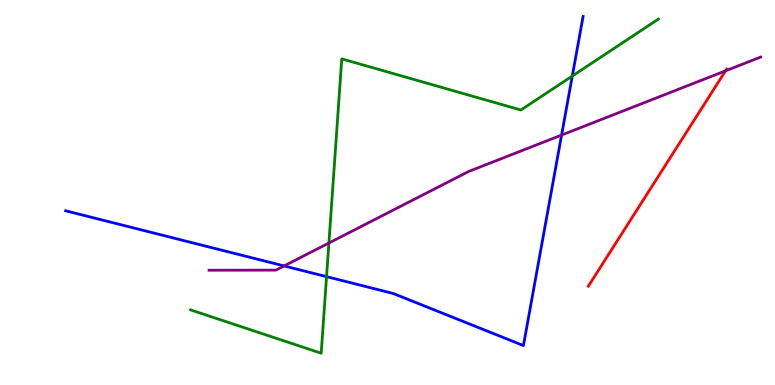[{'lines': ['blue', 'red'], 'intersections': []}, {'lines': ['green', 'red'], 'intersections': []}, {'lines': ['purple', 'red'], 'intersections': [{'x': 9.36, 'y': 8.16}]}, {'lines': ['blue', 'green'], 'intersections': [{'x': 4.21, 'y': 2.81}, {'x': 7.38, 'y': 8.03}]}, {'lines': ['blue', 'purple'], 'intersections': [{'x': 3.67, 'y': 3.09}, {'x': 7.25, 'y': 6.49}]}, {'lines': ['green', 'purple'], 'intersections': [{'x': 4.24, 'y': 3.69}]}]